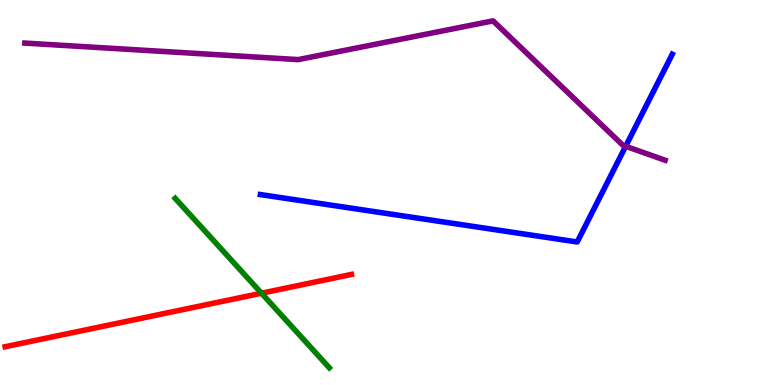[{'lines': ['blue', 'red'], 'intersections': []}, {'lines': ['green', 'red'], 'intersections': [{'x': 3.37, 'y': 2.38}]}, {'lines': ['purple', 'red'], 'intersections': []}, {'lines': ['blue', 'green'], 'intersections': []}, {'lines': ['blue', 'purple'], 'intersections': [{'x': 8.07, 'y': 6.2}]}, {'lines': ['green', 'purple'], 'intersections': []}]